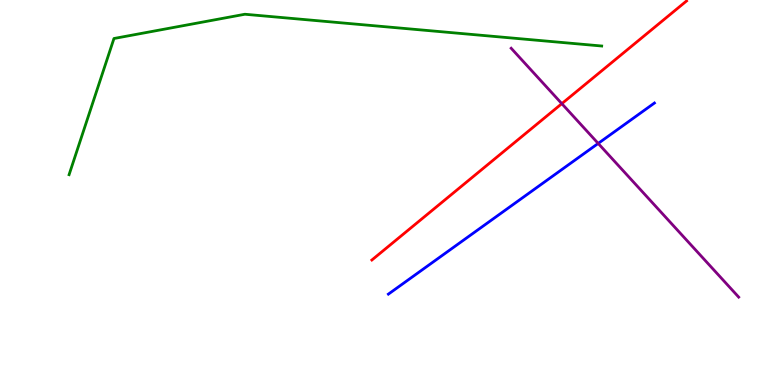[{'lines': ['blue', 'red'], 'intersections': []}, {'lines': ['green', 'red'], 'intersections': []}, {'lines': ['purple', 'red'], 'intersections': [{'x': 7.25, 'y': 7.31}]}, {'lines': ['blue', 'green'], 'intersections': []}, {'lines': ['blue', 'purple'], 'intersections': [{'x': 7.72, 'y': 6.27}]}, {'lines': ['green', 'purple'], 'intersections': []}]